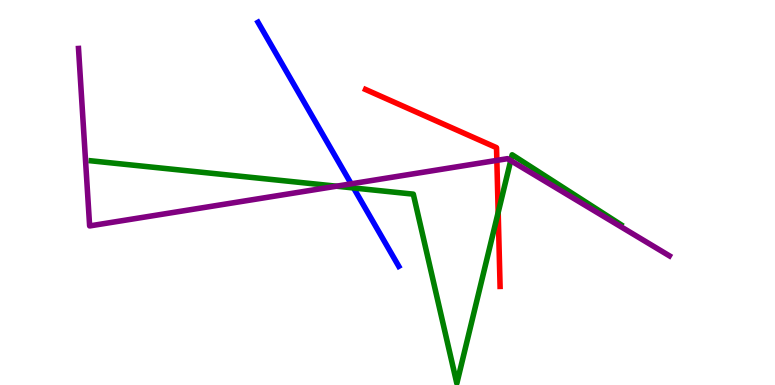[{'lines': ['blue', 'red'], 'intersections': []}, {'lines': ['green', 'red'], 'intersections': [{'x': 6.43, 'y': 4.48}]}, {'lines': ['purple', 'red'], 'intersections': [{'x': 6.41, 'y': 5.83}]}, {'lines': ['blue', 'green'], 'intersections': [{'x': 4.56, 'y': 5.12}]}, {'lines': ['blue', 'purple'], 'intersections': [{'x': 4.53, 'y': 5.23}]}, {'lines': ['green', 'purple'], 'intersections': [{'x': 4.34, 'y': 5.16}, {'x': 6.59, 'y': 5.83}]}]